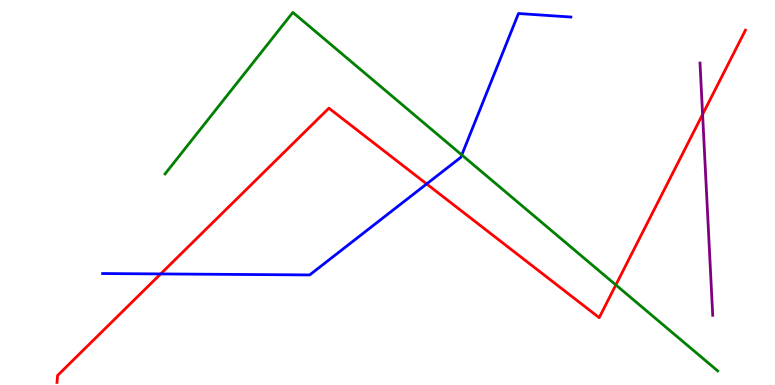[{'lines': ['blue', 'red'], 'intersections': [{'x': 2.07, 'y': 2.89}, {'x': 5.51, 'y': 5.22}]}, {'lines': ['green', 'red'], 'intersections': [{'x': 7.95, 'y': 2.6}]}, {'lines': ['purple', 'red'], 'intersections': [{'x': 9.07, 'y': 7.03}]}, {'lines': ['blue', 'green'], 'intersections': [{'x': 5.96, 'y': 5.98}]}, {'lines': ['blue', 'purple'], 'intersections': []}, {'lines': ['green', 'purple'], 'intersections': []}]